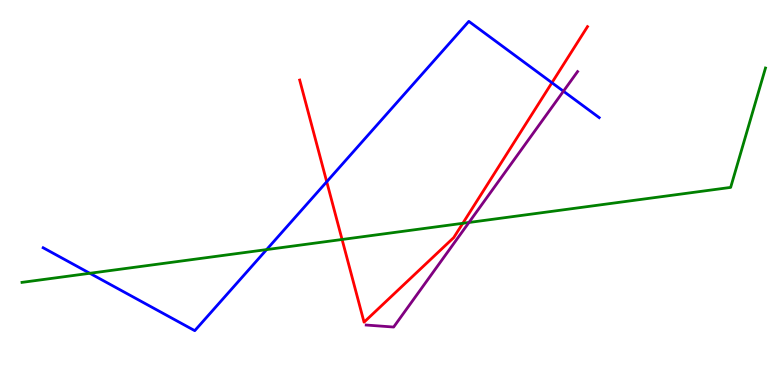[{'lines': ['blue', 'red'], 'intersections': [{'x': 4.22, 'y': 5.28}, {'x': 7.12, 'y': 7.85}]}, {'lines': ['green', 'red'], 'intersections': [{'x': 4.41, 'y': 3.78}, {'x': 5.97, 'y': 4.2}]}, {'lines': ['purple', 'red'], 'intersections': []}, {'lines': ['blue', 'green'], 'intersections': [{'x': 1.16, 'y': 2.9}, {'x': 3.44, 'y': 3.52}]}, {'lines': ['blue', 'purple'], 'intersections': [{'x': 7.27, 'y': 7.63}]}, {'lines': ['green', 'purple'], 'intersections': [{'x': 6.05, 'y': 4.22}]}]